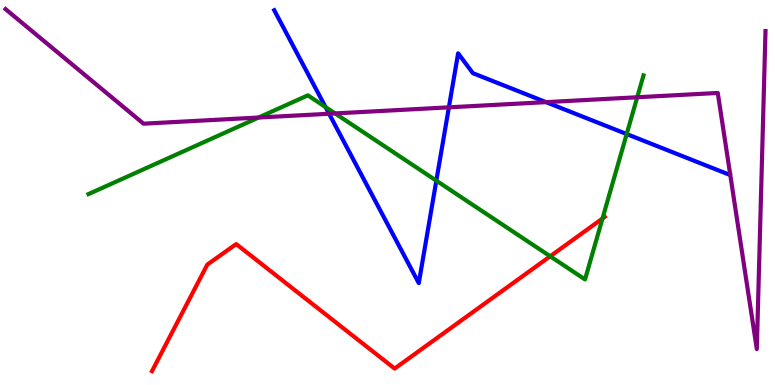[{'lines': ['blue', 'red'], 'intersections': []}, {'lines': ['green', 'red'], 'intersections': [{'x': 7.1, 'y': 3.34}, {'x': 7.77, 'y': 4.32}]}, {'lines': ['purple', 'red'], 'intersections': []}, {'lines': ['blue', 'green'], 'intersections': [{'x': 4.2, 'y': 7.22}, {'x': 5.63, 'y': 5.31}, {'x': 8.09, 'y': 6.52}]}, {'lines': ['blue', 'purple'], 'intersections': [{'x': 4.25, 'y': 7.05}, {'x': 5.79, 'y': 7.21}, {'x': 7.05, 'y': 7.35}]}, {'lines': ['green', 'purple'], 'intersections': [{'x': 3.34, 'y': 6.95}, {'x': 4.32, 'y': 7.05}, {'x': 8.22, 'y': 7.47}]}]